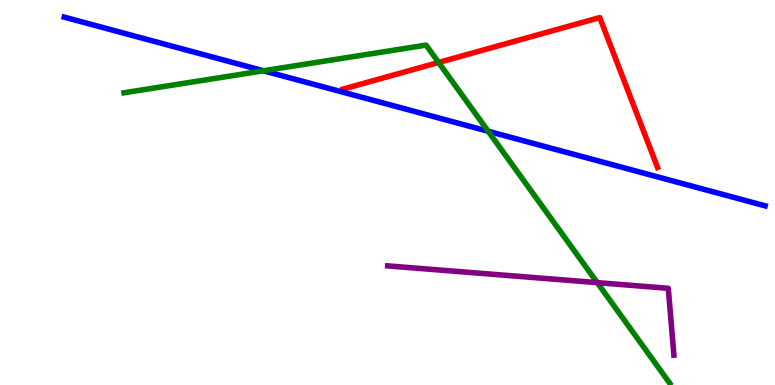[{'lines': ['blue', 'red'], 'intersections': []}, {'lines': ['green', 'red'], 'intersections': [{'x': 5.66, 'y': 8.38}]}, {'lines': ['purple', 'red'], 'intersections': []}, {'lines': ['blue', 'green'], 'intersections': [{'x': 3.4, 'y': 8.16}, {'x': 6.3, 'y': 6.59}]}, {'lines': ['blue', 'purple'], 'intersections': []}, {'lines': ['green', 'purple'], 'intersections': [{'x': 7.71, 'y': 2.66}]}]